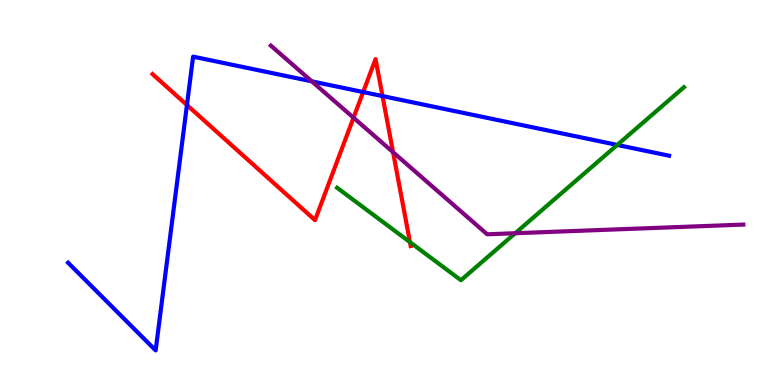[{'lines': ['blue', 'red'], 'intersections': [{'x': 2.41, 'y': 7.27}, {'x': 4.69, 'y': 7.61}, {'x': 4.94, 'y': 7.5}]}, {'lines': ['green', 'red'], 'intersections': [{'x': 5.29, 'y': 3.71}]}, {'lines': ['purple', 'red'], 'intersections': [{'x': 4.56, 'y': 6.94}, {'x': 5.07, 'y': 6.05}]}, {'lines': ['blue', 'green'], 'intersections': [{'x': 7.96, 'y': 6.24}]}, {'lines': ['blue', 'purple'], 'intersections': [{'x': 4.02, 'y': 7.89}]}, {'lines': ['green', 'purple'], 'intersections': [{'x': 6.65, 'y': 3.94}]}]